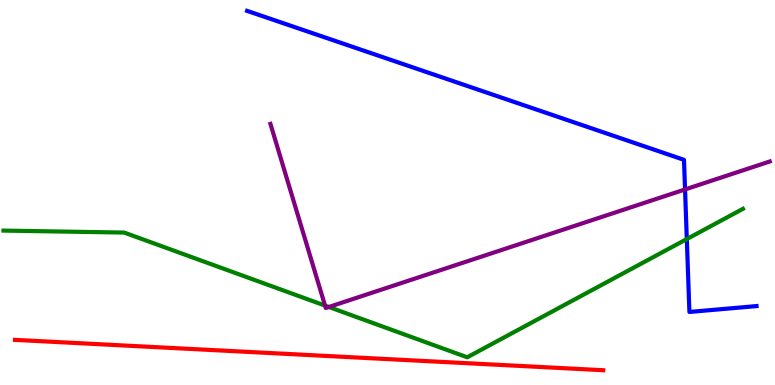[{'lines': ['blue', 'red'], 'intersections': []}, {'lines': ['green', 'red'], 'intersections': []}, {'lines': ['purple', 'red'], 'intersections': []}, {'lines': ['blue', 'green'], 'intersections': [{'x': 8.86, 'y': 3.79}]}, {'lines': ['blue', 'purple'], 'intersections': [{'x': 8.84, 'y': 5.08}]}, {'lines': ['green', 'purple'], 'intersections': [{'x': 4.19, 'y': 2.06}, {'x': 4.24, 'y': 2.03}]}]